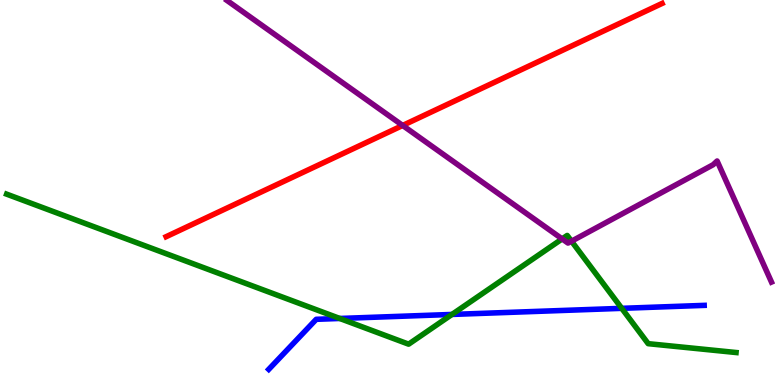[{'lines': ['blue', 'red'], 'intersections': []}, {'lines': ['green', 'red'], 'intersections': []}, {'lines': ['purple', 'red'], 'intersections': [{'x': 5.2, 'y': 6.74}]}, {'lines': ['blue', 'green'], 'intersections': [{'x': 4.38, 'y': 1.73}, {'x': 5.83, 'y': 1.83}, {'x': 8.02, 'y': 1.99}]}, {'lines': ['blue', 'purple'], 'intersections': []}, {'lines': ['green', 'purple'], 'intersections': [{'x': 7.25, 'y': 3.79}, {'x': 7.37, 'y': 3.74}]}]